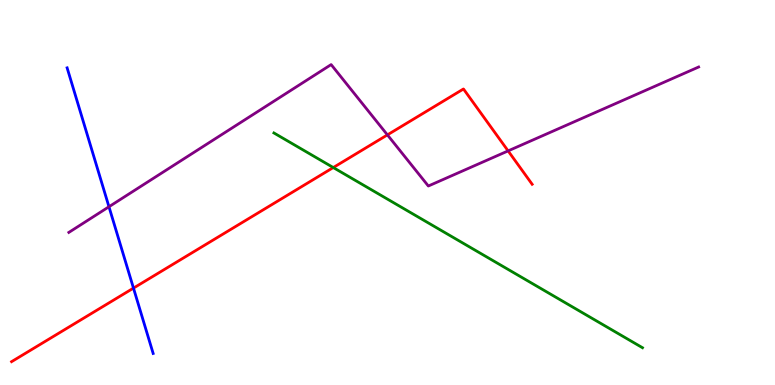[{'lines': ['blue', 'red'], 'intersections': [{'x': 1.72, 'y': 2.52}]}, {'lines': ['green', 'red'], 'intersections': [{'x': 4.3, 'y': 5.65}]}, {'lines': ['purple', 'red'], 'intersections': [{'x': 5.0, 'y': 6.5}, {'x': 6.56, 'y': 6.08}]}, {'lines': ['blue', 'green'], 'intersections': []}, {'lines': ['blue', 'purple'], 'intersections': [{'x': 1.41, 'y': 4.63}]}, {'lines': ['green', 'purple'], 'intersections': []}]